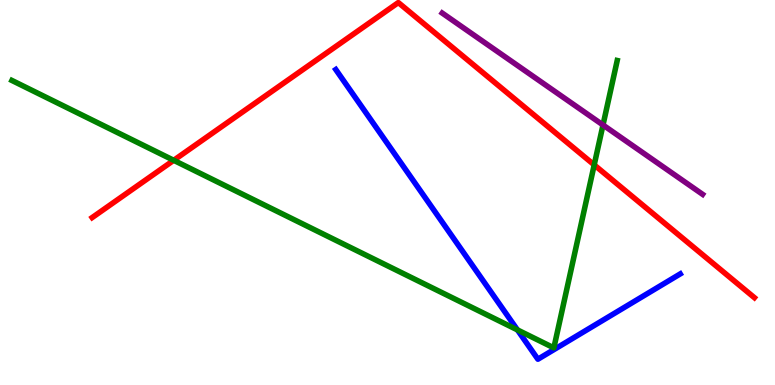[{'lines': ['blue', 'red'], 'intersections': []}, {'lines': ['green', 'red'], 'intersections': [{'x': 2.24, 'y': 5.84}, {'x': 7.67, 'y': 5.72}]}, {'lines': ['purple', 'red'], 'intersections': []}, {'lines': ['blue', 'green'], 'intersections': [{'x': 6.68, 'y': 1.43}]}, {'lines': ['blue', 'purple'], 'intersections': []}, {'lines': ['green', 'purple'], 'intersections': [{'x': 7.78, 'y': 6.75}]}]